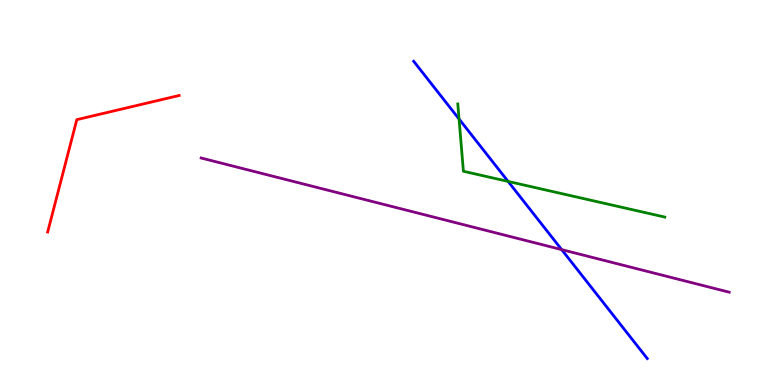[{'lines': ['blue', 'red'], 'intersections': []}, {'lines': ['green', 'red'], 'intersections': []}, {'lines': ['purple', 'red'], 'intersections': []}, {'lines': ['blue', 'green'], 'intersections': [{'x': 5.92, 'y': 6.91}, {'x': 6.56, 'y': 5.29}]}, {'lines': ['blue', 'purple'], 'intersections': [{'x': 7.25, 'y': 3.52}]}, {'lines': ['green', 'purple'], 'intersections': []}]